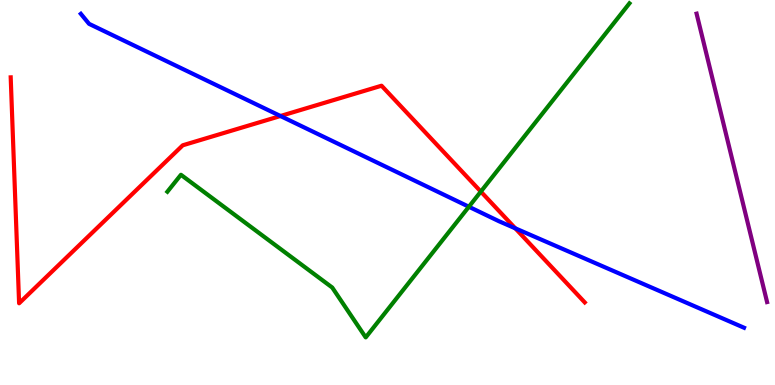[{'lines': ['blue', 'red'], 'intersections': [{'x': 3.62, 'y': 6.99}, {'x': 6.65, 'y': 4.07}]}, {'lines': ['green', 'red'], 'intersections': [{'x': 6.2, 'y': 5.02}]}, {'lines': ['purple', 'red'], 'intersections': []}, {'lines': ['blue', 'green'], 'intersections': [{'x': 6.05, 'y': 4.63}]}, {'lines': ['blue', 'purple'], 'intersections': []}, {'lines': ['green', 'purple'], 'intersections': []}]